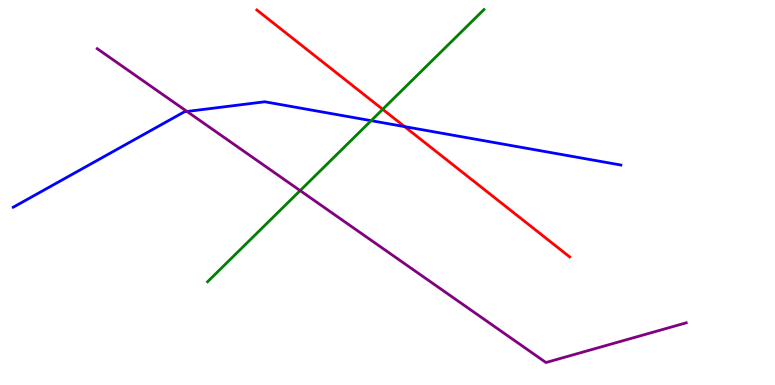[{'lines': ['blue', 'red'], 'intersections': [{'x': 5.22, 'y': 6.71}]}, {'lines': ['green', 'red'], 'intersections': [{'x': 4.94, 'y': 7.16}]}, {'lines': ['purple', 'red'], 'intersections': []}, {'lines': ['blue', 'green'], 'intersections': [{'x': 4.79, 'y': 6.87}]}, {'lines': ['blue', 'purple'], 'intersections': [{'x': 2.41, 'y': 7.1}]}, {'lines': ['green', 'purple'], 'intersections': [{'x': 3.87, 'y': 5.05}]}]